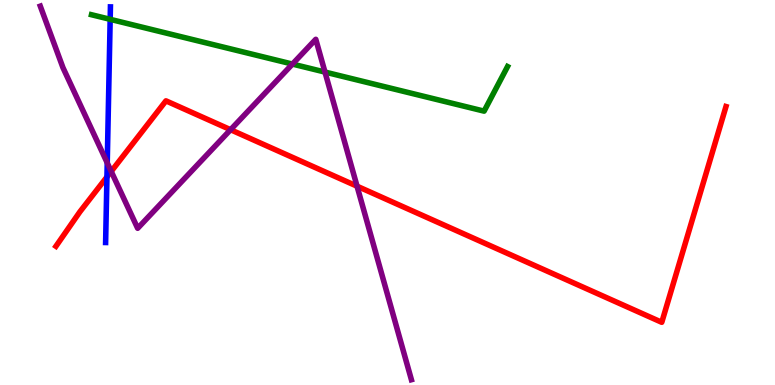[{'lines': ['blue', 'red'], 'intersections': [{'x': 1.38, 'y': 5.41}]}, {'lines': ['green', 'red'], 'intersections': []}, {'lines': ['purple', 'red'], 'intersections': [{'x': 1.43, 'y': 5.55}, {'x': 2.98, 'y': 6.63}, {'x': 4.61, 'y': 5.16}]}, {'lines': ['blue', 'green'], 'intersections': [{'x': 1.42, 'y': 9.5}]}, {'lines': ['blue', 'purple'], 'intersections': [{'x': 1.38, 'y': 5.77}]}, {'lines': ['green', 'purple'], 'intersections': [{'x': 3.77, 'y': 8.34}, {'x': 4.19, 'y': 8.13}]}]